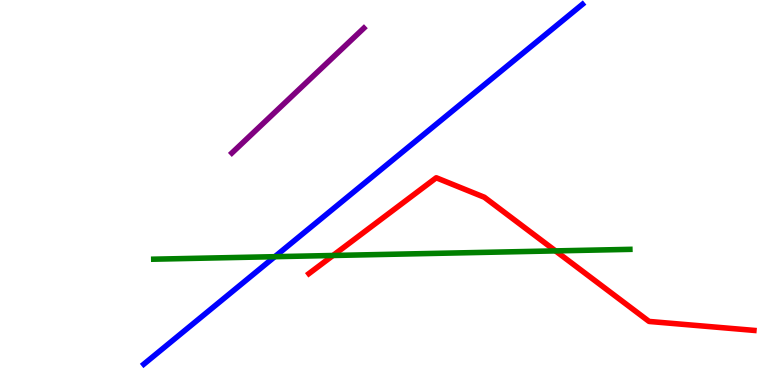[{'lines': ['blue', 'red'], 'intersections': []}, {'lines': ['green', 'red'], 'intersections': [{'x': 4.3, 'y': 3.36}, {'x': 7.17, 'y': 3.48}]}, {'lines': ['purple', 'red'], 'intersections': []}, {'lines': ['blue', 'green'], 'intersections': [{'x': 3.55, 'y': 3.33}]}, {'lines': ['blue', 'purple'], 'intersections': []}, {'lines': ['green', 'purple'], 'intersections': []}]